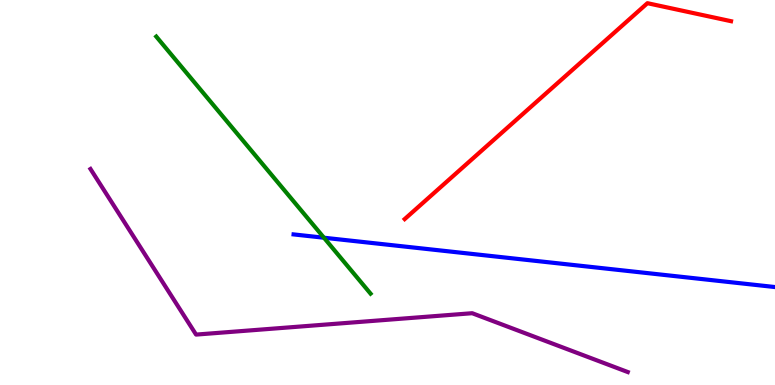[{'lines': ['blue', 'red'], 'intersections': []}, {'lines': ['green', 'red'], 'intersections': []}, {'lines': ['purple', 'red'], 'intersections': []}, {'lines': ['blue', 'green'], 'intersections': [{'x': 4.18, 'y': 3.83}]}, {'lines': ['blue', 'purple'], 'intersections': []}, {'lines': ['green', 'purple'], 'intersections': []}]